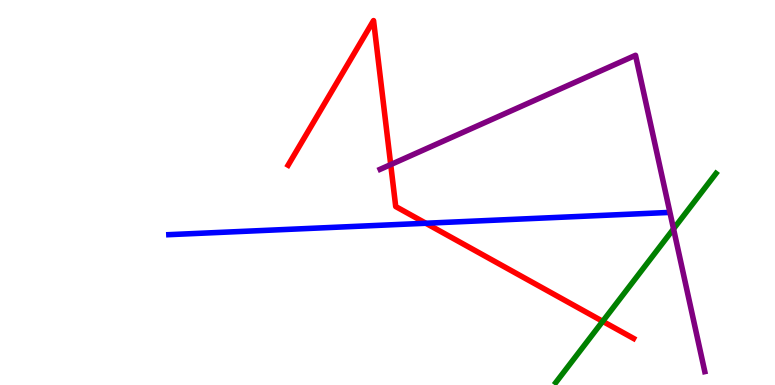[{'lines': ['blue', 'red'], 'intersections': [{'x': 5.49, 'y': 4.2}]}, {'lines': ['green', 'red'], 'intersections': [{'x': 7.78, 'y': 1.65}]}, {'lines': ['purple', 'red'], 'intersections': [{'x': 5.04, 'y': 5.72}]}, {'lines': ['blue', 'green'], 'intersections': []}, {'lines': ['blue', 'purple'], 'intersections': []}, {'lines': ['green', 'purple'], 'intersections': [{'x': 8.69, 'y': 4.06}]}]